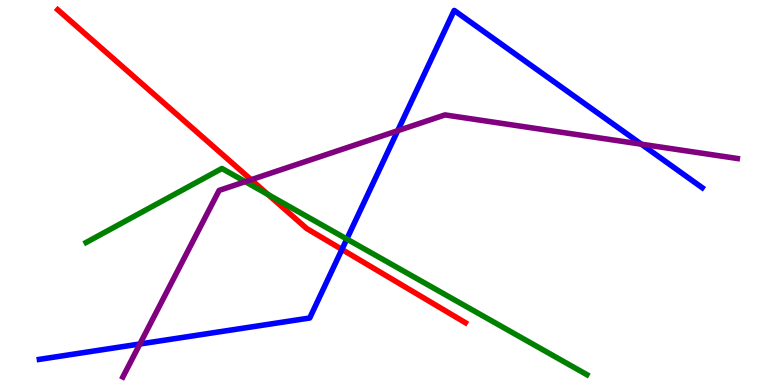[{'lines': ['blue', 'red'], 'intersections': [{'x': 4.41, 'y': 3.52}]}, {'lines': ['green', 'red'], 'intersections': [{'x': 3.46, 'y': 4.95}]}, {'lines': ['purple', 'red'], 'intersections': [{'x': 3.24, 'y': 5.33}]}, {'lines': ['blue', 'green'], 'intersections': [{'x': 4.48, 'y': 3.79}]}, {'lines': ['blue', 'purple'], 'intersections': [{'x': 1.8, 'y': 1.07}, {'x': 5.13, 'y': 6.6}, {'x': 8.28, 'y': 6.26}]}, {'lines': ['green', 'purple'], 'intersections': [{'x': 3.16, 'y': 5.28}]}]